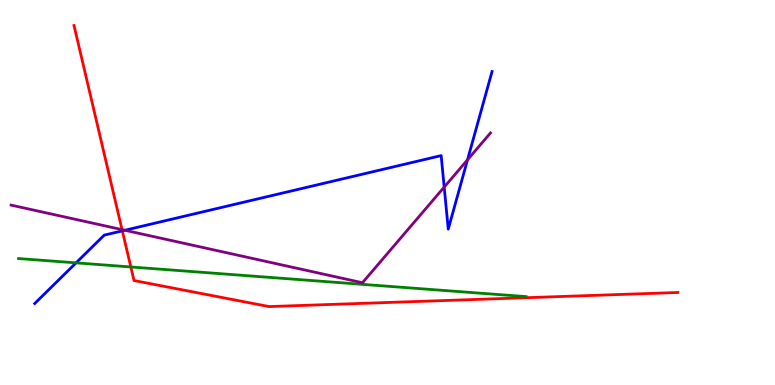[{'lines': ['blue', 'red'], 'intersections': [{'x': 1.58, 'y': 4.0}]}, {'lines': ['green', 'red'], 'intersections': [{'x': 1.69, 'y': 3.07}]}, {'lines': ['purple', 'red'], 'intersections': [{'x': 1.57, 'y': 4.04}]}, {'lines': ['blue', 'green'], 'intersections': [{'x': 0.981, 'y': 3.17}]}, {'lines': ['blue', 'purple'], 'intersections': [{'x': 1.61, 'y': 4.02}, {'x': 5.73, 'y': 5.14}, {'x': 6.03, 'y': 5.85}]}, {'lines': ['green', 'purple'], 'intersections': []}]